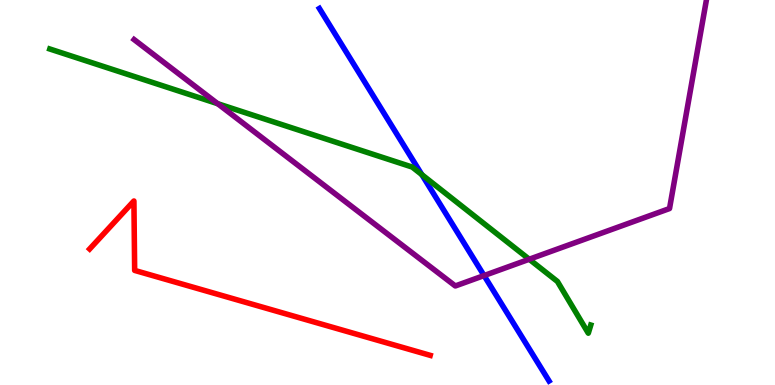[{'lines': ['blue', 'red'], 'intersections': []}, {'lines': ['green', 'red'], 'intersections': []}, {'lines': ['purple', 'red'], 'intersections': []}, {'lines': ['blue', 'green'], 'intersections': [{'x': 5.44, 'y': 5.46}]}, {'lines': ['blue', 'purple'], 'intersections': [{'x': 6.25, 'y': 2.84}]}, {'lines': ['green', 'purple'], 'intersections': [{'x': 2.81, 'y': 7.31}, {'x': 6.83, 'y': 3.27}]}]